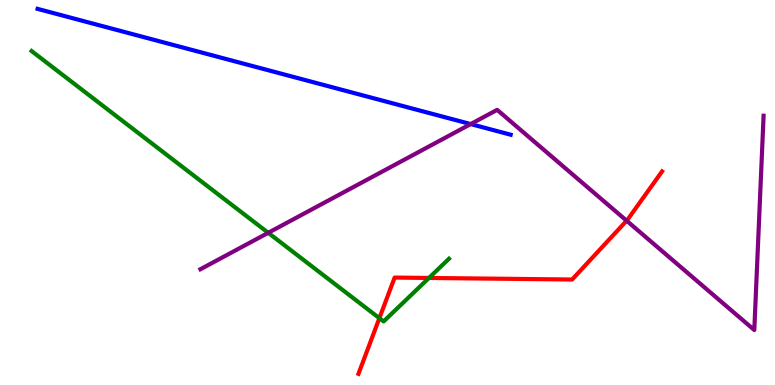[{'lines': ['blue', 'red'], 'intersections': []}, {'lines': ['green', 'red'], 'intersections': [{'x': 4.9, 'y': 1.74}, {'x': 5.53, 'y': 2.78}]}, {'lines': ['purple', 'red'], 'intersections': [{'x': 8.09, 'y': 4.27}]}, {'lines': ['blue', 'green'], 'intersections': []}, {'lines': ['blue', 'purple'], 'intersections': [{'x': 6.07, 'y': 6.78}]}, {'lines': ['green', 'purple'], 'intersections': [{'x': 3.46, 'y': 3.95}]}]